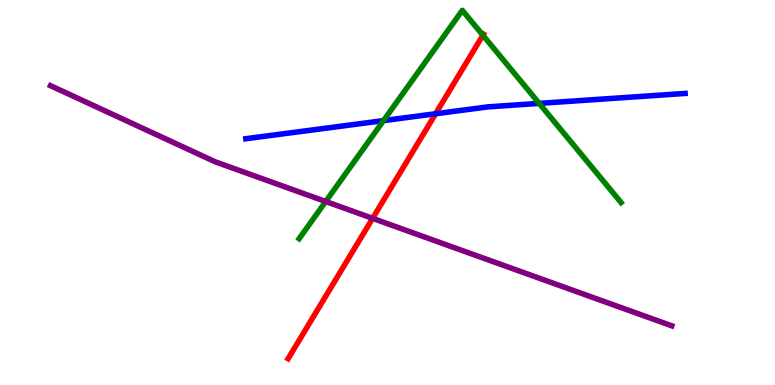[{'lines': ['blue', 'red'], 'intersections': [{'x': 5.62, 'y': 7.05}]}, {'lines': ['green', 'red'], 'intersections': [{'x': 6.23, 'y': 9.09}]}, {'lines': ['purple', 'red'], 'intersections': [{'x': 4.81, 'y': 4.33}]}, {'lines': ['blue', 'green'], 'intersections': [{'x': 4.95, 'y': 6.87}, {'x': 6.96, 'y': 7.31}]}, {'lines': ['blue', 'purple'], 'intersections': []}, {'lines': ['green', 'purple'], 'intersections': [{'x': 4.2, 'y': 4.77}]}]